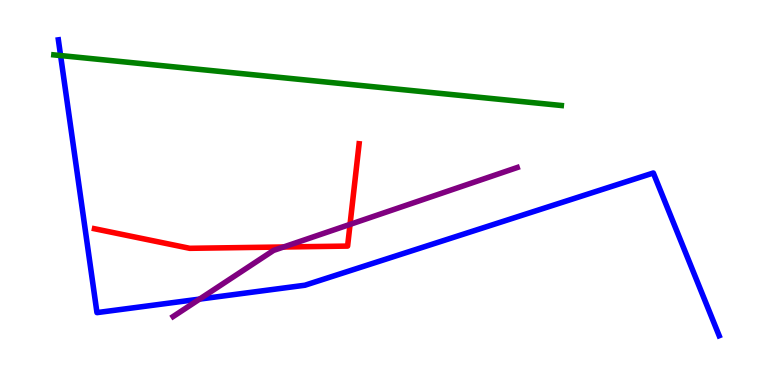[{'lines': ['blue', 'red'], 'intersections': []}, {'lines': ['green', 'red'], 'intersections': []}, {'lines': ['purple', 'red'], 'intersections': [{'x': 3.66, 'y': 3.58}, {'x': 4.52, 'y': 4.17}]}, {'lines': ['blue', 'green'], 'intersections': [{'x': 0.782, 'y': 8.56}]}, {'lines': ['blue', 'purple'], 'intersections': [{'x': 2.58, 'y': 2.23}]}, {'lines': ['green', 'purple'], 'intersections': []}]